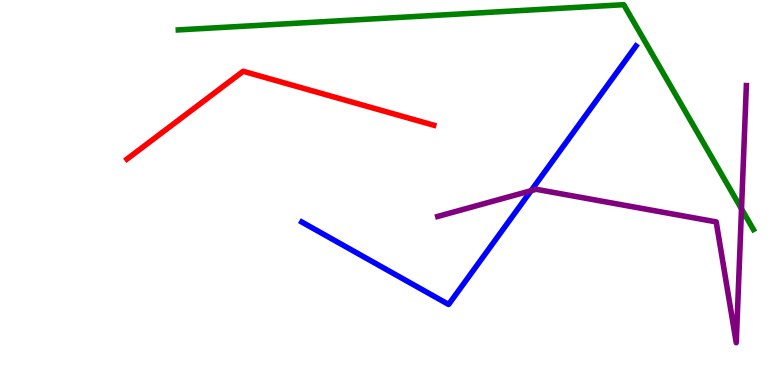[{'lines': ['blue', 'red'], 'intersections': []}, {'lines': ['green', 'red'], 'intersections': []}, {'lines': ['purple', 'red'], 'intersections': []}, {'lines': ['blue', 'green'], 'intersections': []}, {'lines': ['blue', 'purple'], 'intersections': [{'x': 6.85, 'y': 5.05}]}, {'lines': ['green', 'purple'], 'intersections': [{'x': 9.57, 'y': 4.57}]}]